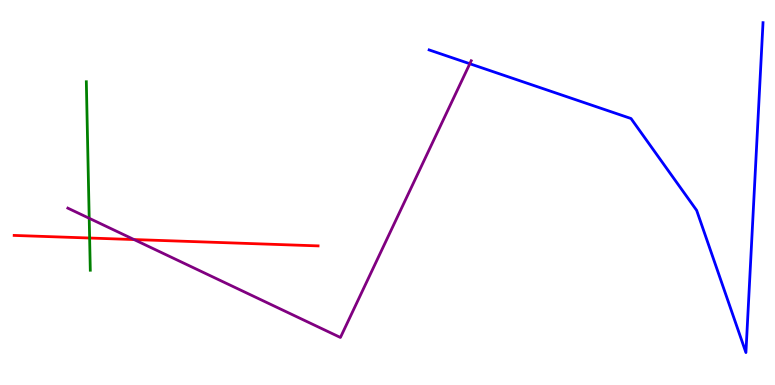[{'lines': ['blue', 'red'], 'intersections': []}, {'lines': ['green', 'red'], 'intersections': [{'x': 1.16, 'y': 3.82}]}, {'lines': ['purple', 'red'], 'intersections': [{'x': 1.73, 'y': 3.78}]}, {'lines': ['blue', 'green'], 'intersections': []}, {'lines': ['blue', 'purple'], 'intersections': [{'x': 6.06, 'y': 8.34}]}, {'lines': ['green', 'purple'], 'intersections': [{'x': 1.15, 'y': 4.33}]}]